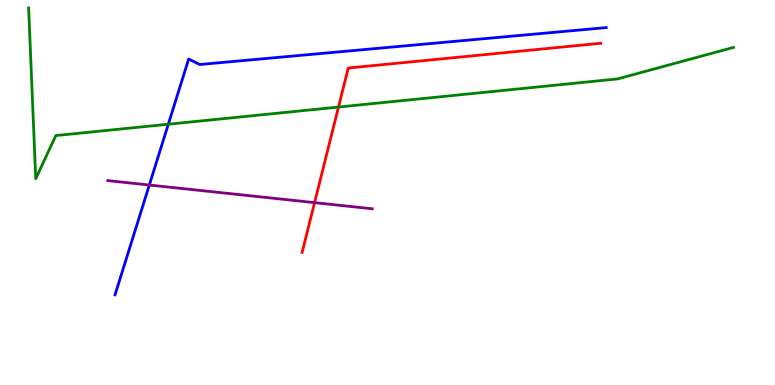[{'lines': ['blue', 'red'], 'intersections': []}, {'lines': ['green', 'red'], 'intersections': [{'x': 4.37, 'y': 7.22}]}, {'lines': ['purple', 'red'], 'intersections': [{'x': 4.06, 'y': 4.74}]}, {'lines': ['blue', 'green'], 'intersections': [{'x': 2.17, 'y': 6.77}]}, {'lines': ['blue', 'purple'], 'intersections': [{'x': 1.93, 'y': 5.19}]}, {'lines': ['green', 'purple'], 'intersections': []}]